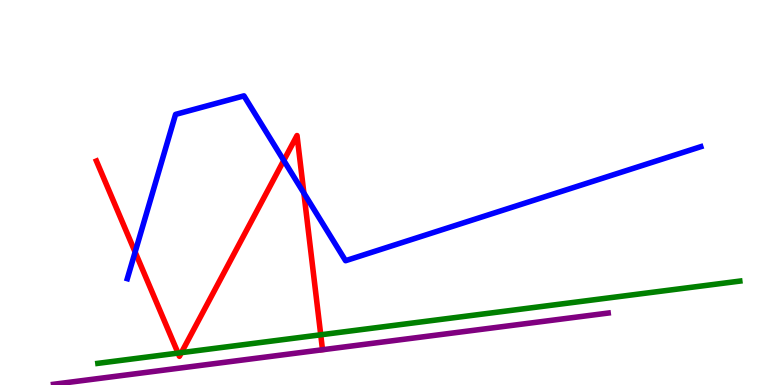[{'lines': ['blue', 'red'], 'intersections': [{'x': 1.74, 'y': 3.45}, {'x': 3.66, 'y': 5.83}, {'x': 3.92, 'y': 4.99}]}, {'lines': ['green', 'red'], 'intersections': [{'x': 2.3, 'y': 0.829}, {'x': 2.34, 'y': 0.84}, {'x': 4.14, 'y': 1.3}]}, {'lines': ['purple', 'red'], 'intersections': []}, {'lines': ['blue', 'green'], 'intersections': []}, {'lines': ['blue', 'purple'], 'intersections': []}, {'lines': ['green', 'purple'], 'intersections': []}]